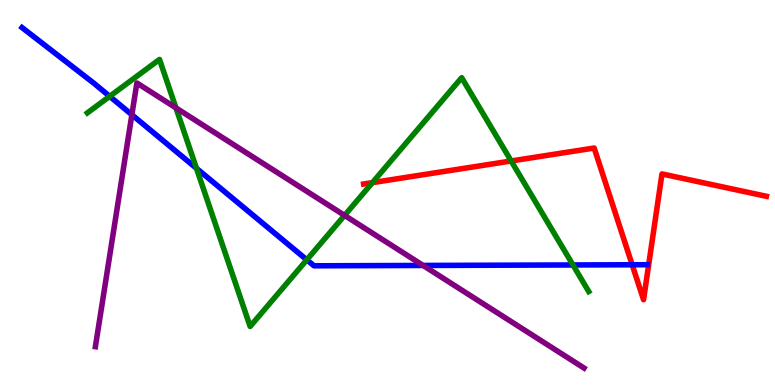[{'lines': ['blue', 'red'], 'intersections': [{'x': 8.16, 'y': 3.12}]}, {'lines': ['green', 'red'], 'intersections': [{'x': 4.81, 'y': 5.26}, {'x': 6.6, 'y': 5.82}]}, {'lines': ['purple', 'red'], 'intersections': []}, {'lines': ['blue', 'green'], 'intersections': [{'x': 1.42, 'y': 7.5}, {'x': 2.54, 'y': 5.63}, {'x': 3.96, 'y': 3.25}, {'x': 7.39, 'y': 3.12}]}, {'lines': ['blue', 'purple'], 'intersections': [{'x': 1.7, 'y': 7.02}, {'x': 5.46, 'y': 3.11}]}, {'lines': ['green', 'purple'], 'intersections': [{'x': 2.27, 'y': 7.2}, {'x': 4.45, 'y': 4.41}]}]